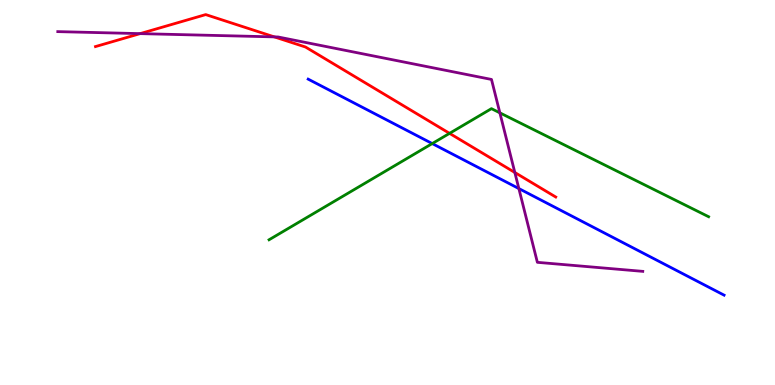[{'lines': ['blue', 'red'], 'intersections': []}, {'lines': ['green', 'red'], 'intersections': [{'x': 5.8, 'y': 6.54}]}, {'lines': ['purple', 'red'], 'intersections': [{'x': 1.81, 'y': 9.13}, {'x': 3.54, 'y': 9.04}, {'x': 6.64, 'y': 5.52}]}, {'lines': ['blue', 'green'], 'intersections': [{'x': 5.58, 'y': 6.27}]}, {'lines': ['blue', 'purple'], 'intersections': [{'x': 6.69, 'y': 5.1}]}, {'lines': ['green', 'purple'], 'intersections': [{'x': 6.45, 'y': 7.07}]}]